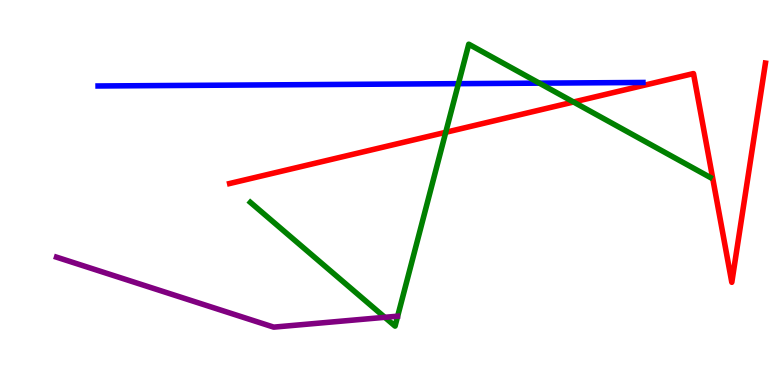[{'lines': ['blue', 'red'], 'intersections': []}, {'lines': ['green', 'red'], 'intersections': [{'x': 5.75, 'y': 6.56}, {'x': 7.4, 'y': 7.35}]}, {'lines': ['purple', 'red'], 'intersections': []}, {'lines': ['blue', 'green'], 'intersections': [{'x': 5.92, 'y': 7.83}, {'x': 6.96, 'y': 7.84}]}, {'lines': ['blue', 'purple'], 'intersections': []}, {'lines': ['green', 'purple'], 'intersections': [{'x': 4.97, 'y': 1.76}]}]